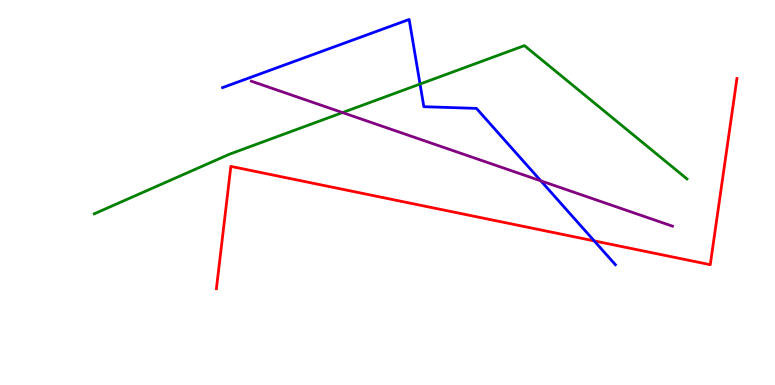[{'lines': ['blue', 'red'], 'intersections': [{'x': 7.67, 'y': 3.74}]}, {'lines': ['green', 'red'], 'intersections': []}, {'lines': ['purple', 'red'], 'intersections': []}, {'lines': ['blue', 'green'], 'intersections': [{'x': 5.42, 'y': 7.82}]}, {'lines': ['blue', 'purple'], 'intersections': [{'x': 6.98, 'y': 5.3}]}, {'lines': ['green', 'purple'], 'intersections': [{'x': 4.42, 'y': 7.08}]}]